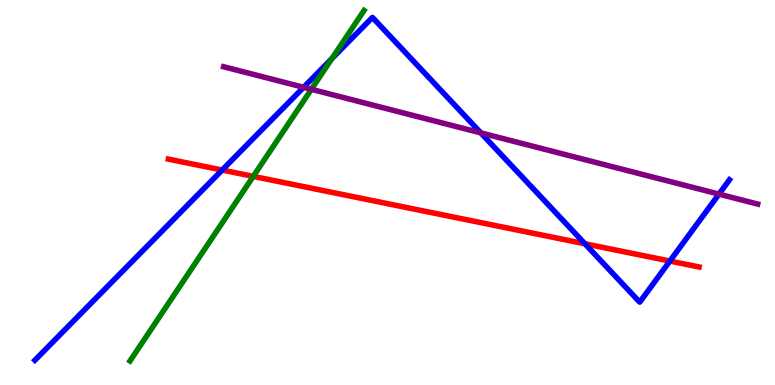[{'lines': ['blue', 'red'], 'intersections': [{'x': 2.87, 'y': 5.58}, {'x': 7.55, 'y': 3.67}, {'x': 8.64, 'y': 3.22}]}, {'lines': ['green', 'red'], 'intersections': [{'x': 3.27, 'y': 5.42}]}, {'lines': ['purple', 'red'], 'intersections': []}, {'lines': ['blue', 'green'], 'intersections': [{'x': 4.28, 'y': 8.48}]}, {'lines': ['blue', 'purple'], 'intersections': [{'x': 3.92, 'y': 7.73}, {'x': 6.2, 'y': 6.55}, {'x': 9.28, 'y': 4.96}]}, {'lines': ['green', 'purple'], 'intersections': [{'x': 4.02, 'y': 7.68}]}]